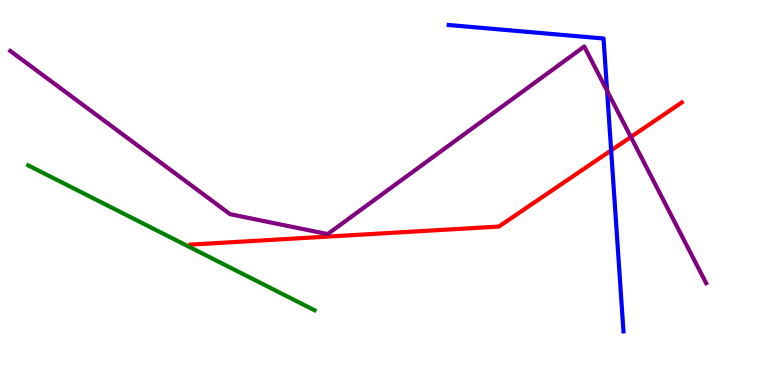[{'lines': ['blue', 'red'], 'intersections': [{'x': 7.89, 'y': 6.09}]}, {'lines': ['green', 'red'], 'intersections': []}, {'lines': ['purple', 'red'], 'intersections': [{'x': 8.14, 'y': 6.44}]}, {'lines': ['blue', 'green'], 'intersections': []}, {'lines': ['blue', 'purple'], 'intersections': [{'x': 7.83, 'y': 7.64}]}, {'lines': ['green', 'purple'], 'intersections': []}]